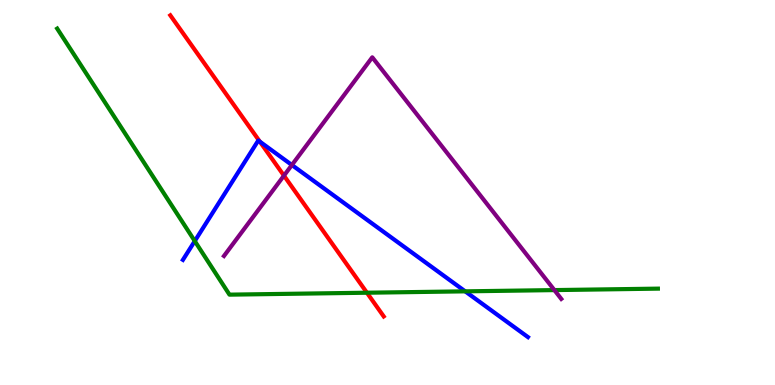[{'lines': ['blue', 'red'], 'intersections': [{'x': 3.35, 'y': 6.32}]}, {'lines': ['green', 'red'], 'intersections': [{'x': 4.73, 'y': 2.4}]}, {'lines': ['purple', 'red'], 'intersections': [{'x': 3.66, 'y': 5.44}]}, {'lines': ['blue', 'green'], 'intersections': [{'x': 2.51, 'y': 3.74}, {'x': 6.0, 'y': 2.43}]}, {'lines': ['blue', 'purple'], 'intersections': [{'x': 3.77, 'y': 5.71}]}, {'lines': ['green', 'purple'], 'intersections': [{'x': 7.15, 'y': 2.47}]}]